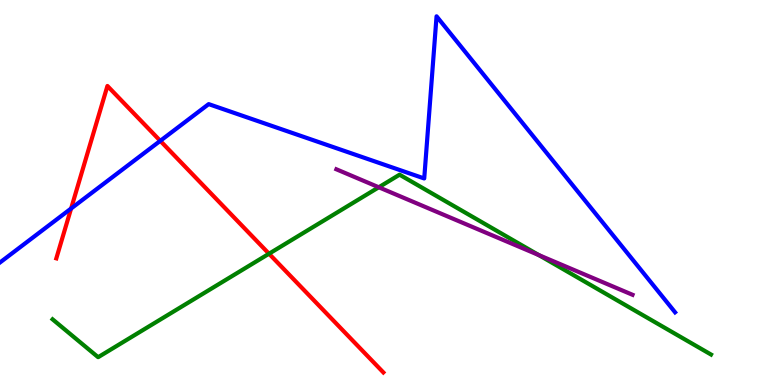[{'lines': ['blue', 'red'], 'intersections': [{'x': 0.917, 'y': 4.58}, {'x': 2.07, 'y': 6.34}]}, {'lines': ['green', 'red'], 'intersections': [{'x': 3.47, 'y': 3.41}]}, {'lines': ['purple', 'red'], 'intersections': []}, {'lines': ['blue', 'green'], 'intersections': []}, {'lines': ['blue', 'purple'], 'intersections': []}, {'lines': ['green', 'purple'], 'intersections': [{'x': 4.89, 'y': 5.14}, {'x': 6.95, 'y': 3.38}]}]